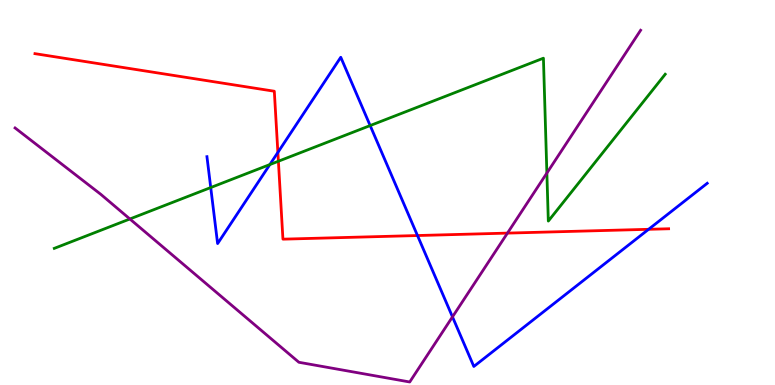[{'lines': ['blue', 'red'], 'intersections': [{'x': 3.59, 'y': 6.04}, {'x': 5.39, 'y': 3.88}, {'x': 8.37, 'y': 4.04}]}, {'lines': ['green', 'red'], 'intersections': [{'x': 3.59, 'y': 5.81}]}, {'lines': ['purple', 'red'], 'intersections': [{'x': 6.55, 'y': 3.95}]}, {'lines': ['blue', 'green'], 'intersections': [{'x': 2.72, 'y': 5.13}, {'x': 3.48, 'y': 5.73}, {'x': 4.78, 'y': 6.74}]}, {'lines': ['blue', 'purple'], 'intersections': [{'x': 5.84, 'y': 1.77}]}, {'lines': ['green', 'purple'], 'intersections': [{'x': 1.68, 'y': 4.31}, {'x': 7.06, 'y': 5.5}]}]